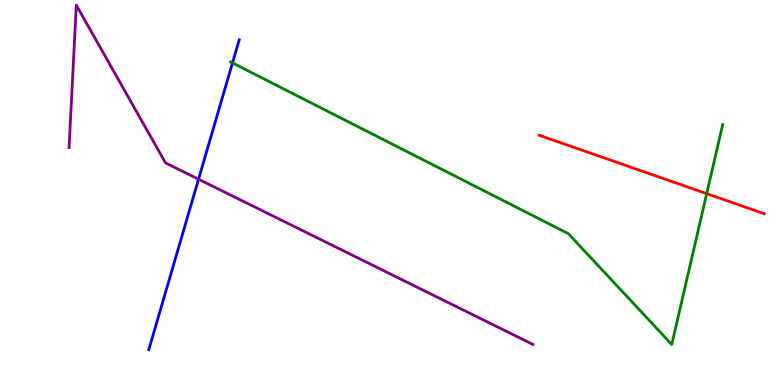[{'lines': ['blue', 'red'], 'intersections': []}, {'lines': ['green', 'red'], 'intersections': [{'x': 9.12, 'y': 4.97}]}, {'lines': ['purple', 'red'], 'intersections': []}, {'lines': ['blue', 'green'], 'intersections': [{'x': 3.0, 'y': 8.37}]}, {'lines': ['blue', 'purple'], 'intersections': [{'x': 2.56, 'y': 5.35}]}, {'lines': ['green', 'purple'], 'intersections': []}]